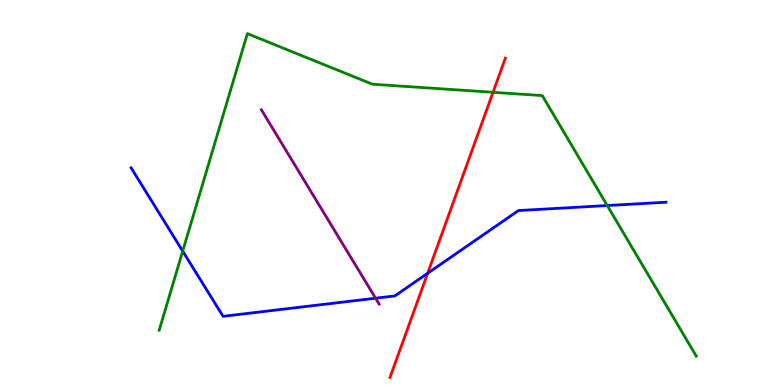[{'lines': ['blue', 'red'], 'intersections': [{'x': 5.52, 'y': 2.9}]}, {'lines': ['green', 'red'], 'intersections': [{'x': 6.36, 'y': 7.6}]}, {'lines': ['purple', 'red'], 'intersections': []}, {'lines': ['blue', 'green'], 'intersections': [{'x': 2.36, 'y': 3.48}, {'x': 7.84, 'y': 4.66}]}, {'lines': ['blue', 'purple'], 'intersections': [{'x': 4.85, 'y': 2.25}]}, {'lines': ['green', 'purple'], 'intersections': []}]